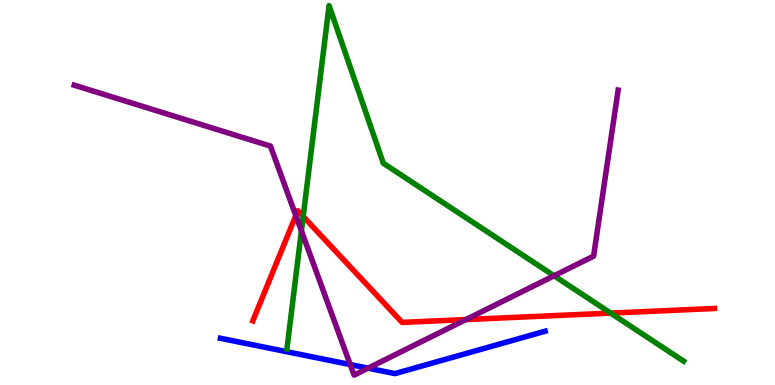[{'lines': ['blue', 'red'], 'intersections': []}, {'lines': ['green', 'red'], 'intersections': [{'x': 3.91, 'y': 4.38}, {'x': 7.88, 'y': 1.87}]}, {'lines': ['purple', 'red'], 'intersections': [{'x': 3.82, 'y': 4.4}, {'x': 6.01, 'y': 1.7}]}, {'lines': ['blue', 'green'], 'intersections': []}, {'lines': ['blue', 'purple'], 'intersections': [{'x': 4.52, 'y': 0.531}, {'x': 4.75, 'y': 0.437}]}, {'lines': ['green', 'purple'], 'intersections': [{'x': 3.89, 'y': 4.0}, {'x': 7.15, 'y': 2.84}]}]